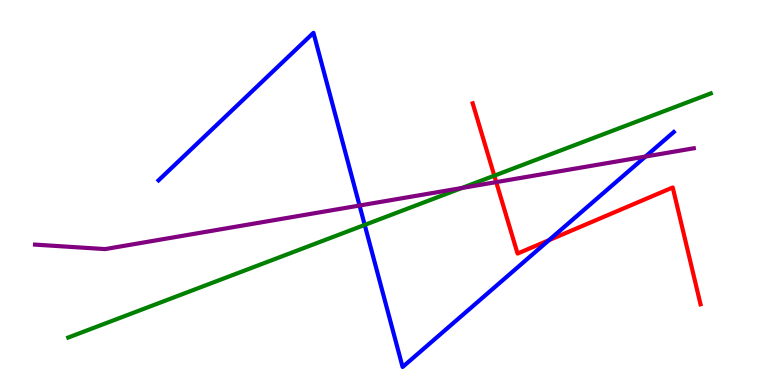[{'lines': ['blue', 'red'], 'intersections': [{'x': 7.08, 'y': 3.76}]}, {'lines': ['green', 'red'], 'intersections': [{'x': 6.38, 'y': 5.44}]}, {'lines': ['purple', 'red'], 'intersections': [{'x': 6.4, 'y': 5.27}]}, {'lines': ['blue', 'green'], 'intersections': [{'x': 4.71, 'y': 4.16}]}, {'lines': ['blue', 'purple'], 'intersections': [{'x': 4.64, 'y': 4.66}, {'x': 8.33, 'y': 5.93}]}, {'lines': ['green', 'purple'], 'intersections': [{'x': 5.96, 'y': 5.12}]}]